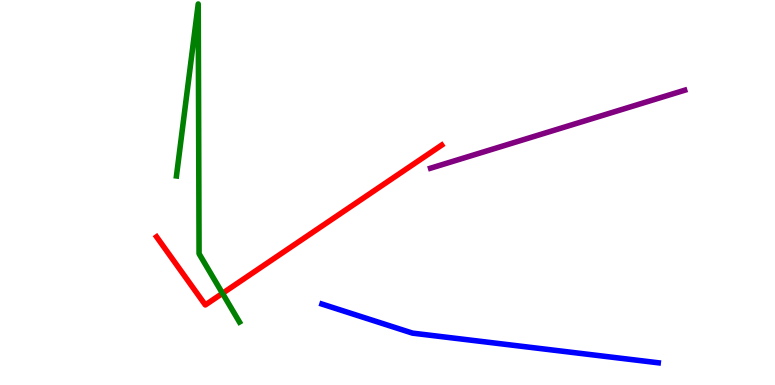[{'lines': ['blue', 'red'], 'intersections': []}, {'lines': ['green', 'red'], 'intersections': [{'x': 2.87, 'y': 2.38}]}, {'lines': ['purple', 'red'], 'intersections': []}, {'lines': ['blue', 'green'], 'intersections': []}, {'lines': ['blue', 'purple'], 'intersections': []}, {'lines': ['green', 'purple'], 'intersections': []}]